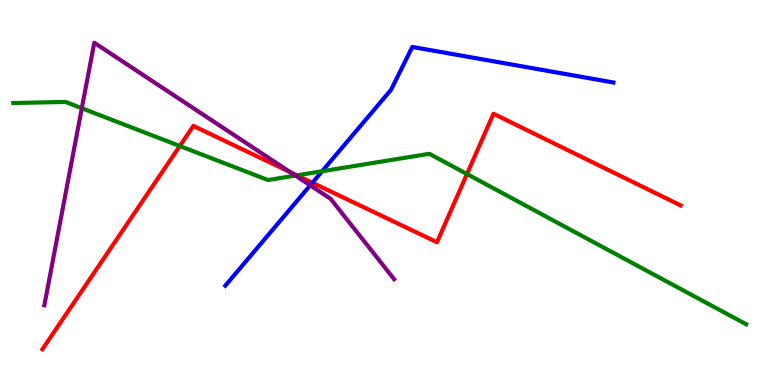[{'lines': ['blue', 'red'], 'intersections': [{'x': 4.03, 'y': 5.25}]}, {'lines': ['green', 'red'], 'intersections': [{'x': 2.32, 'y': 6.21}, {'x': 3.83, 'y': 5.45}, {'x': 6.03, 'y': 5.48}]}, {'lines': ['purple', 'red'], 'intersections': [{'x': 3.74, 'y': 5.53}]}, {'lines': ['blue', 'green'], 'intersections': [{'x': 4.16, 'y': 5.55}]}, {'lines': ['blue', 'purple'], 'intersections': [{'x': 4.0, 'y': 5.19}]}, {'lines': ['green', 'purple'], 'intersections': [{'x': 1.06, 'y': 7.19}, {'x': 3.81, 'y': 5.44}]}]